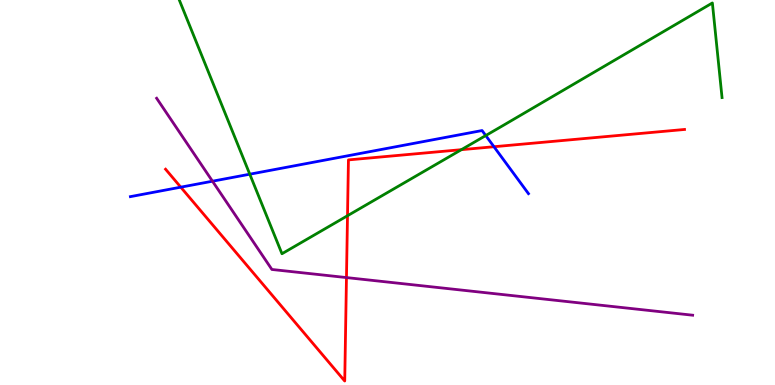[{'lines': ['blue', 'red'], 'intersections': [{'x': 2.33, 'y': 5.14}, {'x': 6.37, 'y': 6.19}]}, {'lines': ['green', 'red'], 'intersections': [{'x': 4.48, 'y': 4.4}, {'x': 5.95, 'y': 6.11}]}, {'lines': ['purple', 'red'], 'intersections': [{'x': 4.47, 'y': 2.79}]}, {'lines': ['blue', 'green'], 'intersections': [{'x': 3.22, 'y': 5.48}, {'x': 6.27, 'y': 6.48}]}, {'lines': ['blue', 'purple'], 'intersections': [{'x': 2.74, 'y': 5.29}]}, {'lines': ['green', 'purple'], 'intersections': []}]